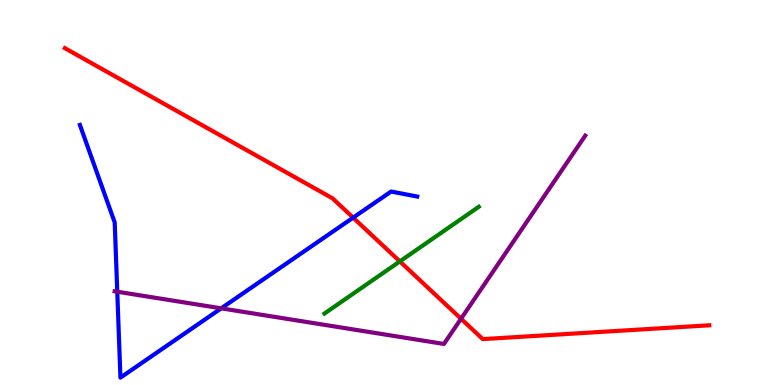[{'lines': ['blue', 'red'], 'intersections': [{'x': 4.56, 'y': 4.35}]}, {'lines': ['green', 'red'], 'intersections': [{'x': 5.16, 'y': 3.21}]}, {'lines': ['purple', 'red'], 'intersections': [{'x': 5.95, 'y': 1.72}]}, {'lines': ['blue', 'green'], 'intersections': []}, {'lines': ['blue', 'purple'], 'intersections': [{'x': 1.51, 'y': 2.42}, {'x': 2.85, 'y': 1.99}]}, {'lines': ['green', 'purple'], 'intersections': []}]